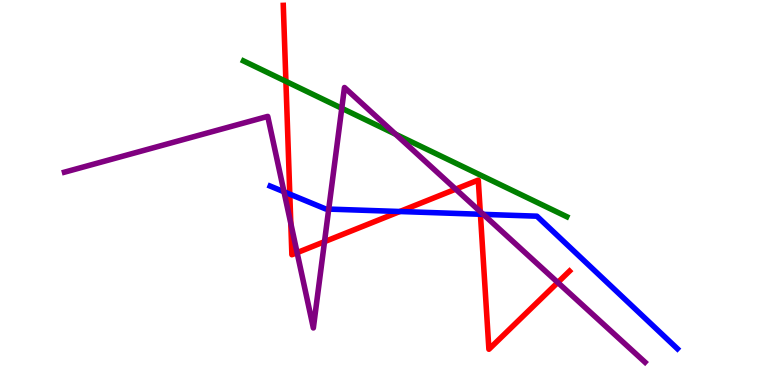[{'lines': ['blue', 'red'], 'intersections': [{'x': 3.74, 'y': 4.96}, {'x': 5.16, 'y': 4.51}, {'x': 6.2, 'y': 4.43}]}, {'lines': ['green', 'red'], 'intersections': [{'x': 3.69, 'y': 7.89}]}, {'lines': ['purple', 'red'], 'intersections': [{'x': 3.75, 'y': 4.2}, {'x': 3.83, 'y': 3.44}, {'x': 4.19, 'y': 3.72}, {'x': 5.88, 'y': 5.09}, {'x': 6.2, 'y': 4.5}, {'x': 7.2, 'y': 2.66}]}, {'lines': ['blue', 'green'], 'intersections': []}, {'lines': ['blue', 'purple'], 'intersections': [{'x': 3.66, 'y': 5.02}, {'x': 4.24, 'y': 4.57}, {'x': 6.24, 'y': 4.43}]}, {'lines': ['green', 'purple'], 'intersections': [{'x': 4.41, 'y': 7.19}, {'x': 5.1, 'y': 6.51}]}]